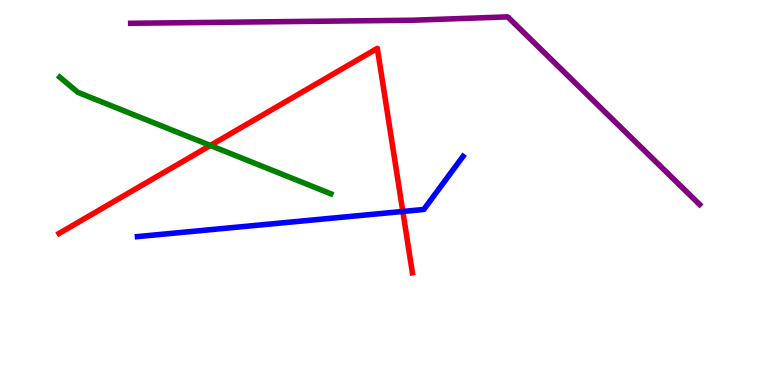[{'lines': ['blue', 'red'], 'intersections': [{'x': 5.2, 'y': 4.51}]}, {'lines': ['green', 'red'], 'intersections': [{'x': 2.71, 'y': 6.22}]}, {'lines': ['purple', 'red'], 'intersections': []}, {'lines': ['blue', 'green'], 'intersections': []}, {'lines': ['blue', 'purple'], 'intersections': []}, {'lines': ['green', 'purple'], 'intersections': []}]